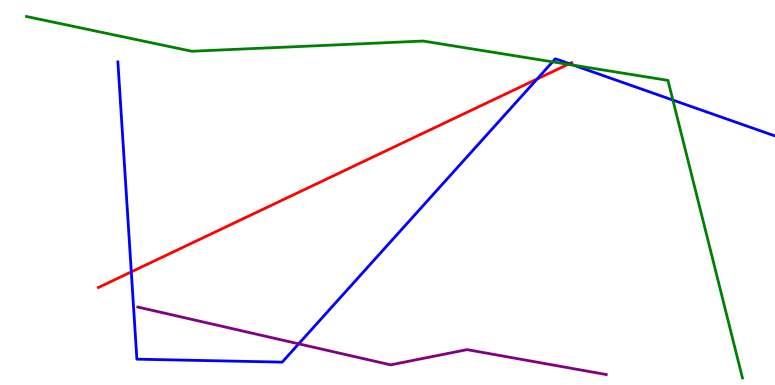[{'lines': ['blue', 'red'], 'intersections': [{'x': 1.69, 'y': 2.94}, {'x': 6.93, 'y': 7.95}, {'x': 7.35, 'y': 8.35}]}, {'lines': ['green', 'red'], 'intersections': [{'x': 7.33, 'y': 8.33}]}, {'lines': ['purple', 'red'], 'intersections': []}, {'lines': ['blue', 'green'], 'intersections': [{'x': 7.13, 'y': 8.39}, {'x': 7.4, 'y': 8.31}, {'x': 8.68, 'y': 7.4}]}, {'lines': ['blue', 'purple'], 'intersections': [{'x': 3.85, 'y': 1.07}]}, {'lines': ['green', 'purple'], 'intersections': []}]